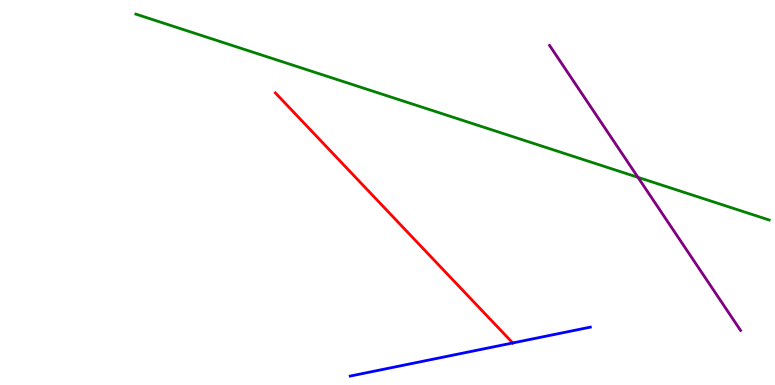[{'lines': ['blue', 'red'], 'intersections': [{'x': 6.62, 'y': 1.09}]}, {'lines': ['green', 'red'], 'intersections': []}, {'lines': ['purple', 'red'], 'intersections': []}, {'lines': ['blue', 'green'], 'intersections': []}, {'lines': ['blue', 'purple'], 'intersections': []}, {'lines': ['green', 'purple'], 'intersections': [{'x': 8.23, 'y': 5.39}]}]